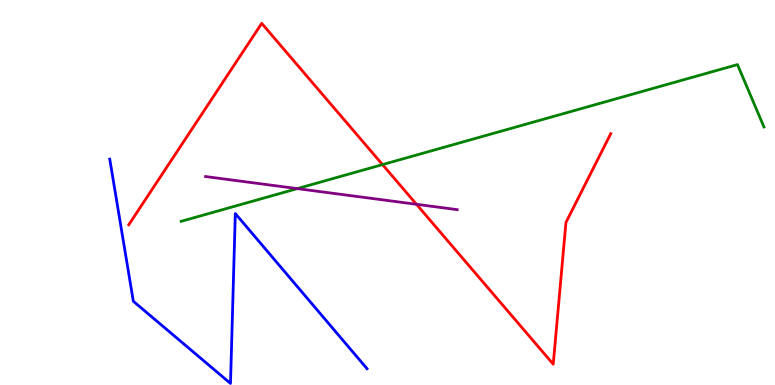[{'lines': ['blue', 'red'], 'intersections': []}, {'lines': ['green', 'red'], 'intersections': [{'x': 4.94, 'y': 5.72}]}, {'lines': ['purple', 'red'], 'intersections': [{'x': 5.37, 'y': 4.69}]}, {'lines': ['blue', 'green'], 'intersections': []}, {'lines': ['blue', 'purple'], 'intersections': []}, {'lines': ['green', 'purple'], 'intersections': [{'x': 3.84, 'y': 5.1}]}]